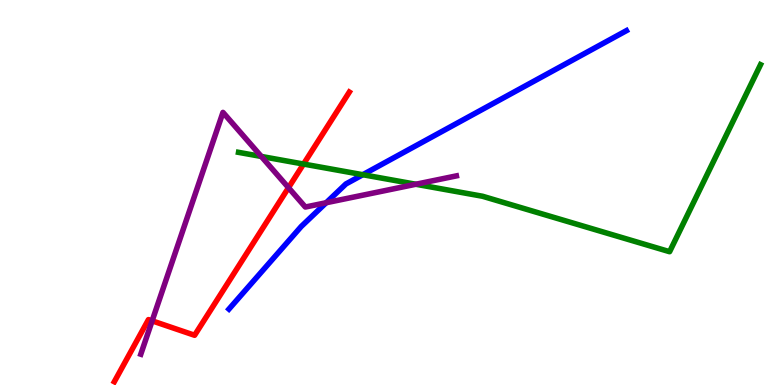[{'lines': ['blue', 'red'], 'intersections': []}, {'lines': ['green', 'red'], 'intersections': [{'x': 3.92, 'y': 5.74}]}, {'lines': ['purple', 'red'], 'intersections': [{'x': 1.96, 'y': 1.67}, {'x': 3.72, 'y': 5.13}]}, {'lines': ['blue', 'green'], 'intersections': [{'x': 4.68, 'y': 5.46}]}, {'lines': ['blue', 'purple'], 'intersections': [{'x': 4.21, 'y': 4.73}]}, {'lines': ['green', 'purple'], 'intersections': [{'x': 3.37, 'y': 5.94}, {'x': 5.37, 'y': 5.21}]}]